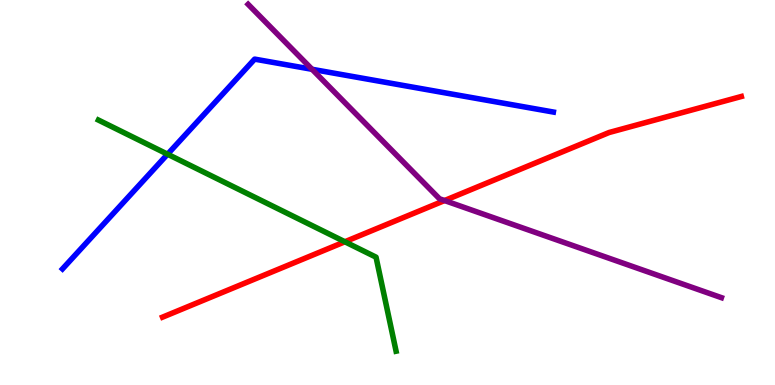[{'lines': ['blue', 'red'], 'intersections': []}, {'lines': ['green', 'red'], 'intersections': [{'x': 4.45, 'y': 3.72}]}, {'lines': ['purple', 'red'], 'intersections': [{'x': 5.74, 'y': 4.79}]}, {'lines': ['blue', 'green'], 'intersections': [{'x': 2.16, 'y': 5.99}]}, {'lines': ['blue', 'purple'], 'intersections': [{'x': 4.03, 'y': 8.2}]}, {'lines': ['green', 'purple'], 'intersections': []}]